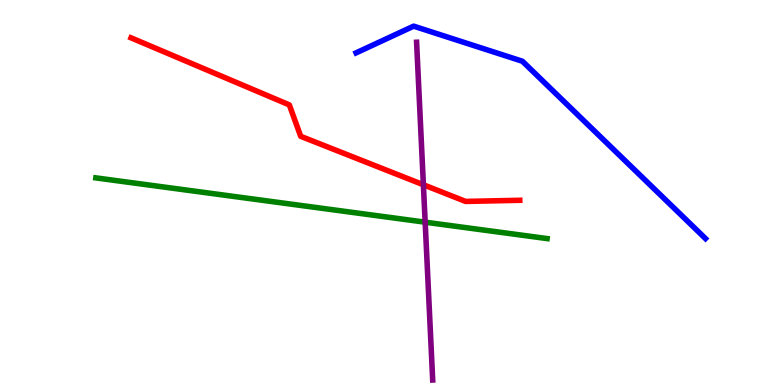[{'lines': ['blue', 'red'], 'intersections': []}, {'lines': ['green', 'red'], 'intersections': []}, {'lines': ['purple', 'red'], 'intersections': [{'x': 5.46, 'y': 5.2}]}, {'lines': ['blue', 'green'], 'intersections': []}, {'lines': ['blue', 'purple'], 'intersections': []}, {'lines': ['green', 'purple'], 'intersections': [{'x': 5.49, 'y': 4.23}]}]